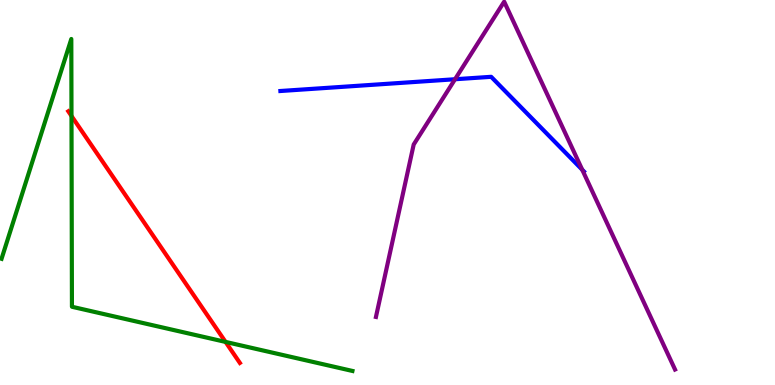[{'lines': ['blue', 'red'], 'intersections': []}, {'lines': ['green', 'red'], 'intersections': [{'x': 0.922, 'y': 6.99}, {'x': 2.91, 'y': 1.12}]}, {'lines': ['purple', 'red'], 'intersections': []}, {'lines': ['blue', 'green'], 'intersections': []}, {'lines': ['blue', 'purple'], 'intersections': [{'x': 5.87, 'y': 7.94}, {'x': 7.51, 'y': 5.59}]}, {'lines': ['green', 'purple'], 'intersections': []}]